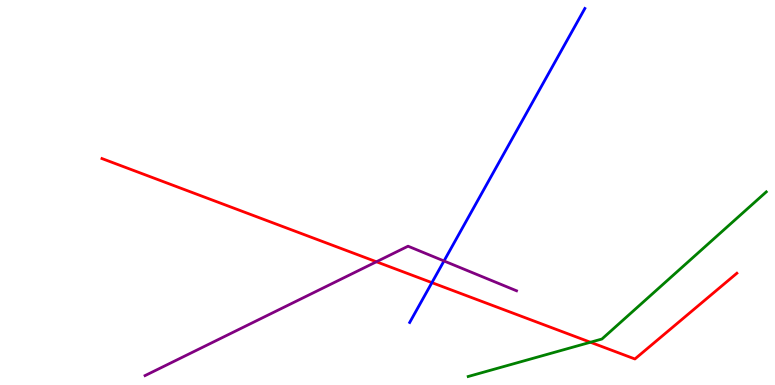[{'lines': ['blue', 'red'], 'intersections': [{'x': 5.57, 'y': 2.66}]}, {'lines': ['green', 'red'], 'intersections': [{'x': 7.62, 'y': 1.11}]}, {'lines': ['purple', 'red'], 'intersections': [{'x': 4.86, 'y': 3.2}]}, {'lines': ['blue', 'green'], 'intersections': []}, {'lines': ['blue', 'purple'], 'intersections': [{'x': 5.73, 'y': 3.22}]}, {'lines': ['green', 'purple'], 'intersections': []}]